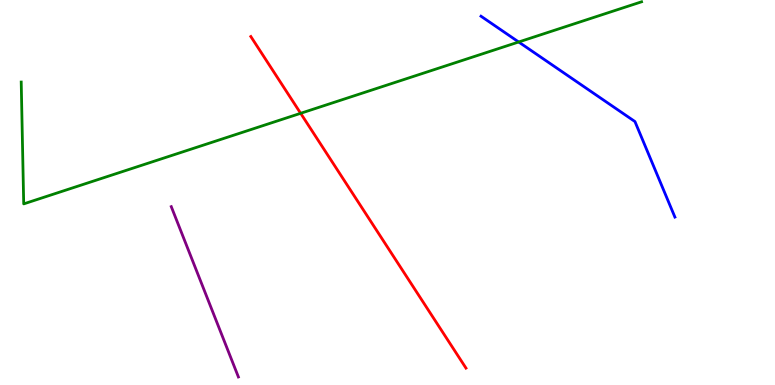[{'lines': ['blue', 'red'], 'intersections': []}, {'lines': ['green', 'red'], 'intersections': [{'x': 3.88, 'y': 7.06}]}, {'lines': ['purple', 'red'], 'intersections': []}, {'lines': ['blue', 'green'], 'intersections': [{'x': 6.69, 'y': 8.91}]}, {'lines': ['blue', 'purple'], 'intersections': []}, {'lines': ['green', 'purple'], 'intersections': []}]